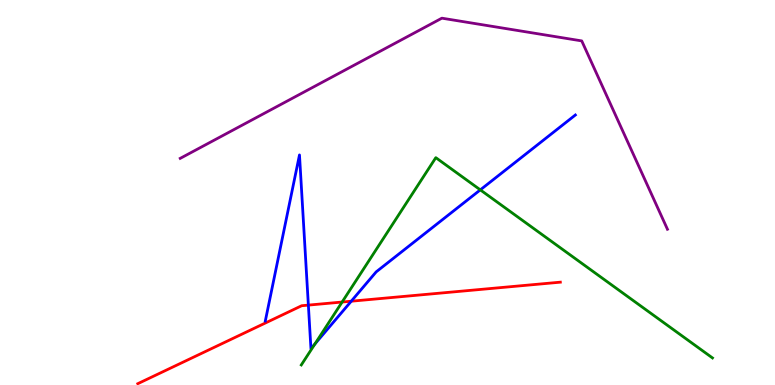[{'lines': ['blue', 'red'], 'intersections': [{'x': 3.98, 'y': 2.08}, {'x': 4.53, 'y': 2.18}]}, {'lines': ['green', 'red'], 'intersections': [{'x': 4.41, 'y': 2.15}]}, {'lines': ['purple', 'red'], 'intersections': []}, {'lines': ['blue', 'green'], 'intersections': [{'x': 4.06, 'y': 1.07}, {'x': 6.2, 'y': 5.07}]}, {'lines': ['blue', 'purple'], 'intersections': []}, {'lines': ['green', 'purple'], 'intersections': []}]